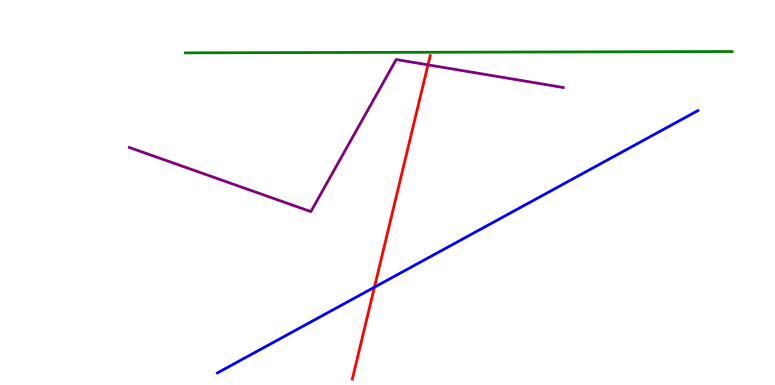[{'lines': ['blue', 'red'], 'intersections': [{'x': 4.83, 'y': 2.54}]}, {'lines': ['green', 'red'], 'intersections': []}, {'lines': ['purple', 'red'], 'intersections': [{'x': 5.52, 'y': 8.32}]}, {'lines': ['blue', 'green'], 'intersections': []}, {'lines': ['blue', 'purple'], 'intersections': []}, {'lines': ['green', 'purple'], 'intersections': []}]